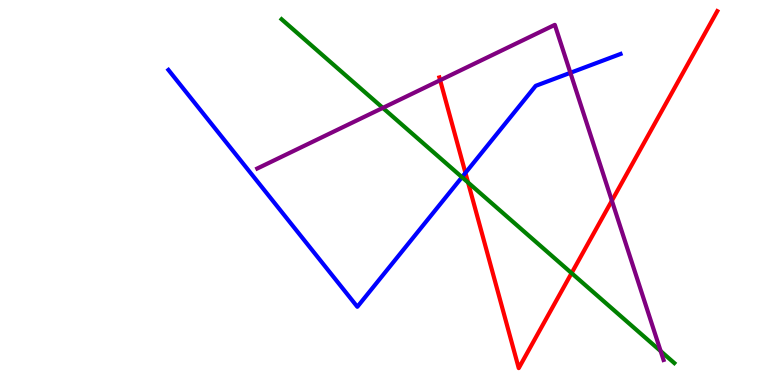[{'lines': ['blue', 'red'], 'intersections': [{'x': 6.01, 'y': 5.51}]}, {'lines': ['green', 'red'], 'intersections': [{'x': 6.04, 'y': 5.26}, {'x': 7.38, 'y': 2.91}]}, {'lines': ['purple', 'red'], 'intersections': [{'x': 5.68, 'y': 7.92}, {'x': 7.9, 'y': 4.79}]}, {'lines': ['blue', 'green'], 'intersections': [{'x': 5.96, 'y': 5.4}]}, {'lines': ['blue', 'purple'], 'intersections': [{'x': 7.36, 'y': 8.11}]}, {'lines': ['green', 'purple'], 'intersections': [{'x': 4.94, 'y': 7.2}, {'x': 8.52, 'y': 0.881}]}]